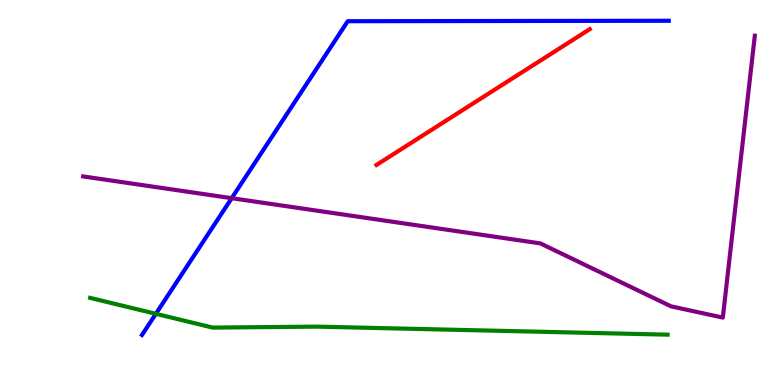[{'lines': ['blue', 'red'], 'intersections': []}, {'lines': ['green', 'red'], 'intersections': []}, {'lines': ['purple', 'red'], 'intersections': []}, {'lines': ['blue', 'green'], 'intersections': [{'x': 2.01, 'y': 1.85}]}, {'lines': ['blue', 'purple'], 'intersections': [{'x': 2.99, 'y': 4.85}]}, {'lines': ['green', 'purple'], 'intersections': []}]